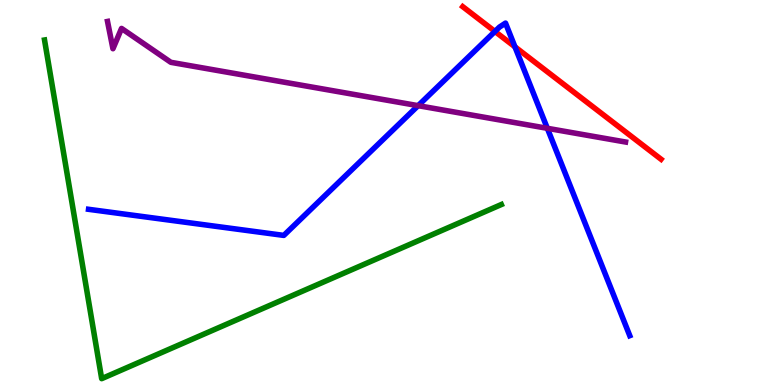[{'lines': ['blue', 'red'], 'intersections': [{'x': 6.39, 'y': 9.18}, {'x': 6.64, 'y': 8.78}]}, {'lines': ['green', 'red'], 'intersections': []}, {'lines': ['purple', 'red'], 'intersections': []}, {'lines': ['blue', 'green'], 'intersections': []}, {'lines': ['blue', 'purple'], 'intersections': [{'x': 5.4, 'y': 7.26}, {'x': 7.06, 'y': 6.67}]}, {'lines': ['green', 'purple'], 'intersections': []}]